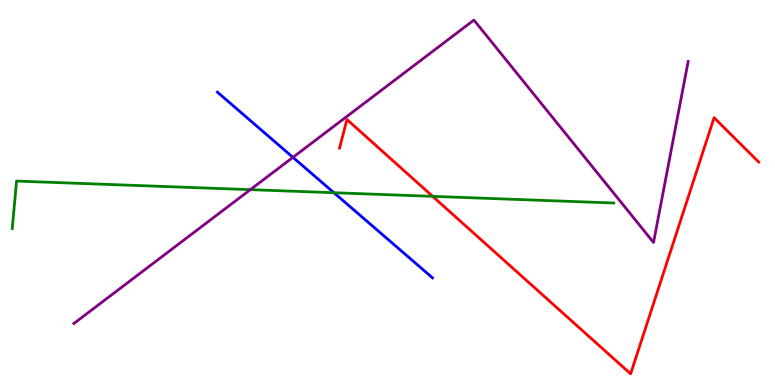[{'lines': ['blue', 'red'], 'intersections': []}, {'lines': ['green', 'red'], 'intersections': [{'x': 5.58, 'y': 4.9}]}, {'lines': ['purple', 'red'], 'intersections': []}, {'lines': ['blue', 'green'], 'intersections': [{'x': 4.31, 'y': 4.99}]}, {'lines': ['blue', 'purple'], 'intersections': [{'x': 3.78, 'y': 5.91}]}, {'lines': ['green', 'purple'], 'intersections': [{'x': 3.23, 'y': 5.07}]}]